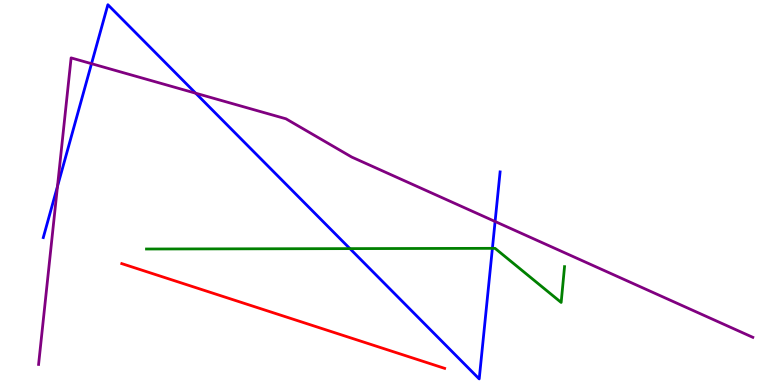[{'lines': ['blue', 'red'], 'intersections': []}, {'lines': ['green', 'red'], 'intersections': []}, {'lines': ['purple', 'red'], 'intersections': []}, {'lines': ['blue', 'green'], 'intersections': [{'x': 4.51, 'y': 3.54}, {'x': 6.35, 'y': 3.55}]}, {'lines': ['blue', 'purple'], 'intersections': [{'x': 0.742, 'y': 5.16}, {'x': 1.18, 'y': 8.35}, {'x': 2.53, 'y': 7.58}, {'x': 6.39, 'y': 4.25}]}, {'lines': ['green', 'purple'], 'intersections': []}]